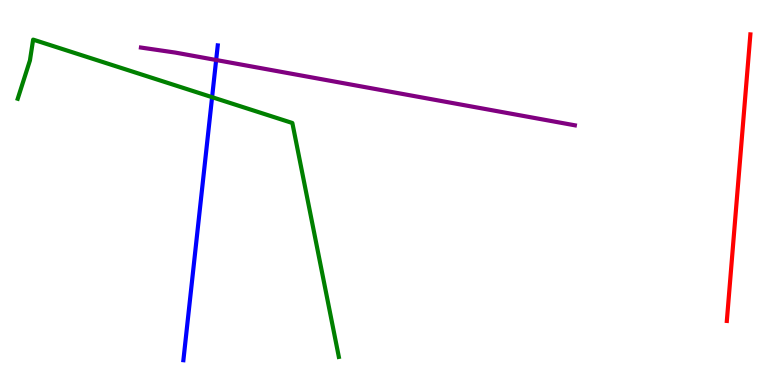[{'lines': ['blue', 'red'], 'intersections': []}, {'lines': ['green', 'red'], 'intersections': []}, {'lines': ['purple', 'red'], 'intersections': []}, {'lines': ['blue', 'green'], 'intersections': [{'x': 2.74, 'y': 7.48}]}, {'lines': ['blue', 'purple'], 'intersections': [{'x': 2.79, 'y': 8.44}]}, {'lines': ['green', 'purple'], 'intersections': []}]